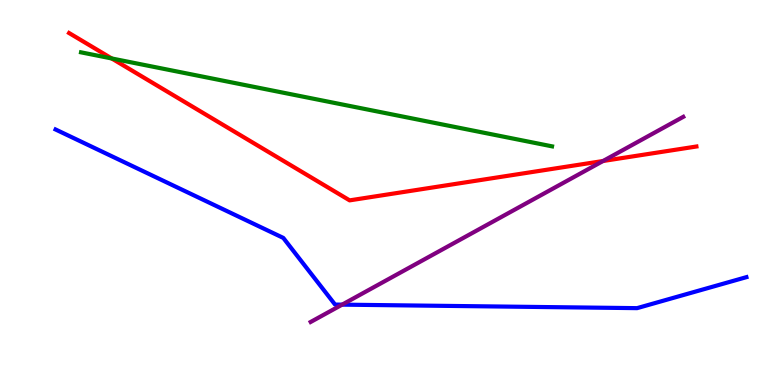[{'lines': ['blue', 'red'], 'intersections': []}, {'lines': ['green', 'red'], 'intersections': [{'x': 1.44, 'y': 8.48}]}, {'lines': ['purple', 'red'], 'intersections': [{'x': 7.78, 'y': 5.82}]}, {'lines': ['blue', 'green'], 'intersections': []}, {'lines': ['blue', 'purple'], 'intersections': [{'x': 4.41, 'y': 2.09}]}, {'lines': ['green', 'purple'], 'intersections': []}]